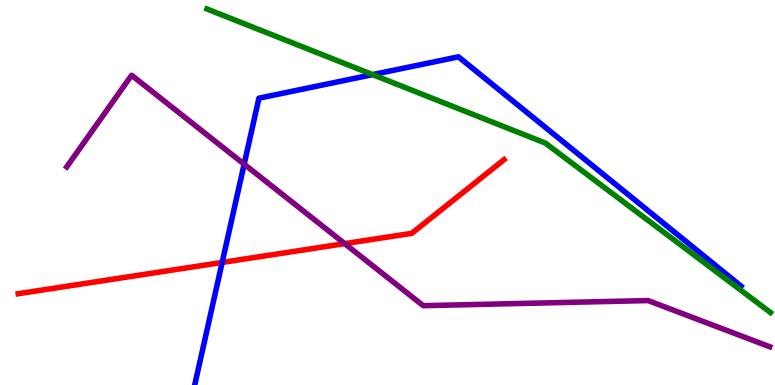[{'lines': ['blue', 'red'], 'intersections': [{'x': 2.87, 'y': 3.18}]}, {'lines': ['green', 'red'], 'intersections': []}, {'lines': ['purple', 'red'], 'intersections': [{'x': 4.45, 'y': 3.67}]}, {'lines': ['blue', 'green'], 'intersections': [{'x': 4.81, 'y': 8.06}]}, {'lines': ['blue', 'purple'], 'intersections': [{'x': 3.15, 'y': 5.74}]}, {'lines': ['green', 'purple'], 'intersections': []}]